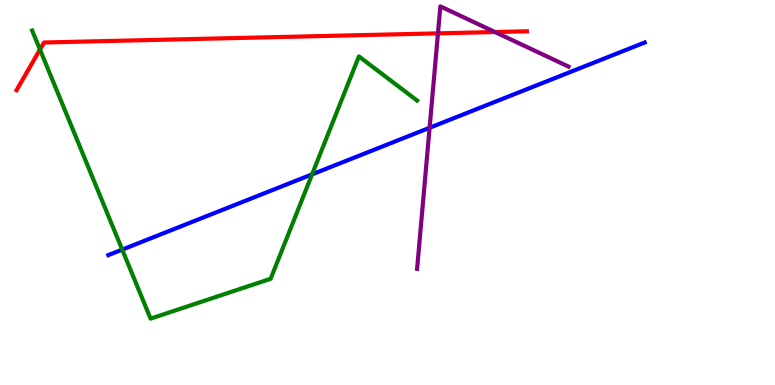[{'lines': ['blue', 'red'], 'intersections': []}, {'lines': ['green', 'red'], 'intersections': [{'x': 0.516, 'y': 8.71}]}, {'lines': ['purple', 'red'], 'intersections': [{'x': 5.65, 'y': 9.13}, {'x': 6.39, 'y': 9.17}]}, {'lines': ['blue', 'green'], 'intersections': [{'x': 1.58, 'y': 3.52}, {'x': 4.03, 'y': 5.47}]}, {'lines': ['blue', 'purple'], 'intersections': [{'x': 5.54, 'y': 6.68}]}, {'lines': ['green', 'purple'], 'intersections': []}]